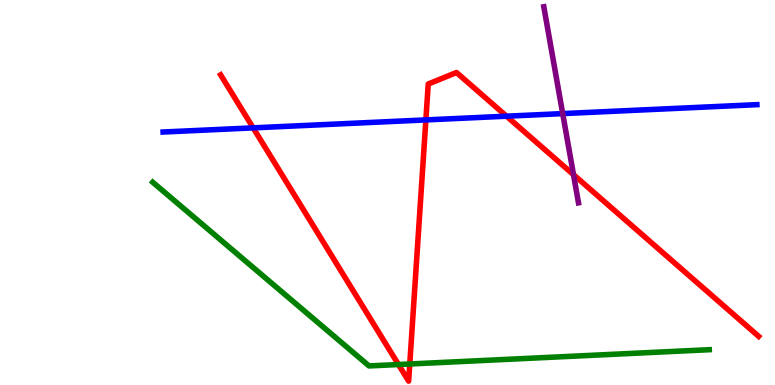[{'lines': ['blue', 'red'], 'intersections': [{'x': 3.27, 'y': 6.68}, {'x': 5.5, 'y': 6.89}, {'x': 6.54, 'y': 6.98}]}, {'lines': ['green', 'red'], 'intersections': [{'x': 5.14, 'y': 0.532}, {'x': 5.29, 'y': 0.546}]}, {'lines': ['purple', 'red'], 'intersections': [{'x': 7.4, 'y': 5.46}]}, {'lines': ['blue', 'green'], 'intersections': []}, {'lines': ['blue', 'purple'], 'intersections': [{'x': 7.26, 'y': 7.05}]}, {'lines': ['green', 'purple'], 'intersections': []}]